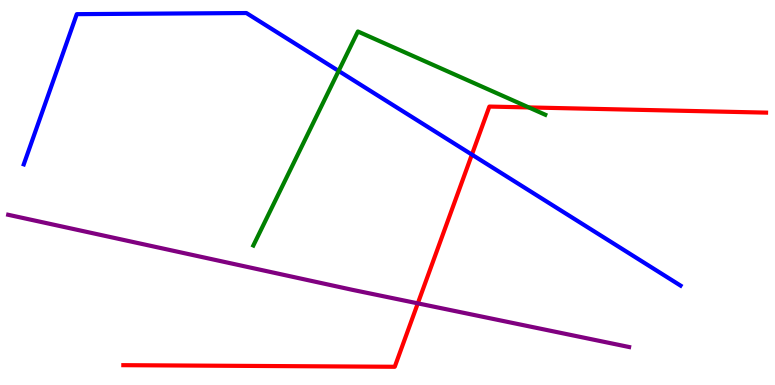[{'lines': ['blue', 'red'], 'intersections': [{'x': 6.09, 'y': 5.98}]}, {'lines': ['green', 'red'], 'intersections': [{'x': 6.82, 'y': 7.21}]}, {'lines': ['purple', 'red'], 'intersections': [{'x': 5.39, 'y': 2.12}]}, {'lines': ['blue', 'green'], 'intersections': [{'x': 4.37, 'y': 8.16}]}, {'lines': ['blue', 'purple'], 'intersections': []}, {'lines': ['green', 'purple'], 'intersections': []}]